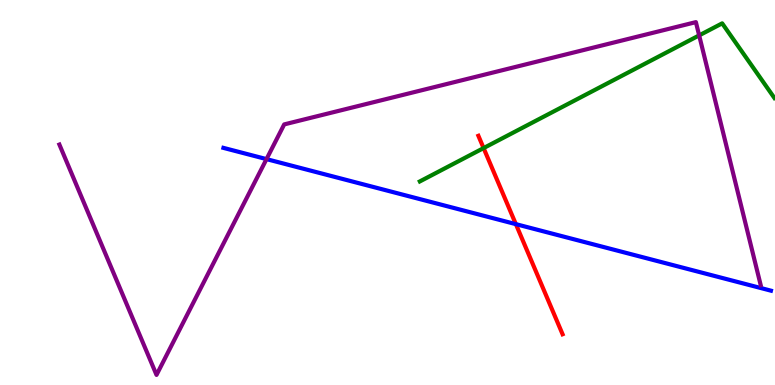[{'lines': ['blue', 'red'], 'intersections': [{'x': 6.66, 'y': 4.18}]}, {'lines': ['green', 'red'], 'intersections': [{'x': 6.24, 'y': 6.15}]}, {'lines': ['purple', 'red'], 'intersections': []}, {'lines': ['blue', 'green'], 'intersections': []}, {'lines': ['blue', 'purple'], 'intersections': [{'x': 3.44, 'y': 5.87}]}, {'lines': ['green', 'purple'], 'intersections': [{'x': 9.02, 'y': 9.08}]}]